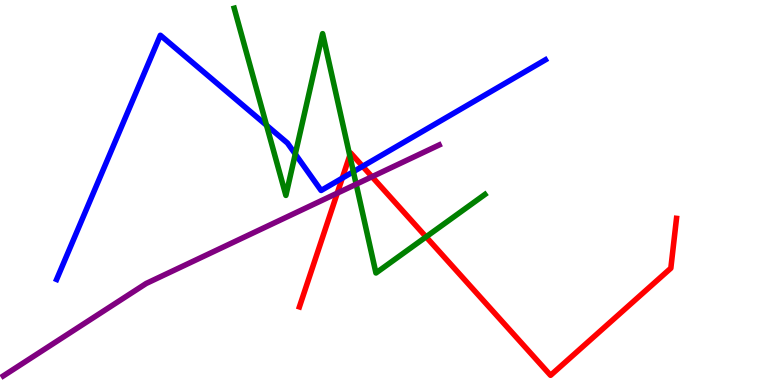[{'lines': ['blue', 'red'], 'intersections': [{'x': 4.42, 'y': 5.37}, {'x': 4.68, 'y': 5.68}]}, {'lines': ['green', 'red'], 'intersections': [{'x': 4.51, 'y': 5.96}, {'x': 5.5, 'y': 3.85}]}, {'lines': ['purple', 'red'], 'intersections': [{'x': 4.35, 'y': 4.98}, {'x': 4.8, 'y': 5.41}]}, {'lines': ['blue', 'green'], 'intersections': [{'x': 3.44, 'y': 6.75}, {'x': 3.81, 'y': 6.0}, {'x': 4.56, 'y': 5.54}]}, {'lines': ['blue', 'purple'], 'intersections': []}, {'lines': ['green', 'purple'], 'intersections': [{'x': 4.6, 'y': 5.22}]}]